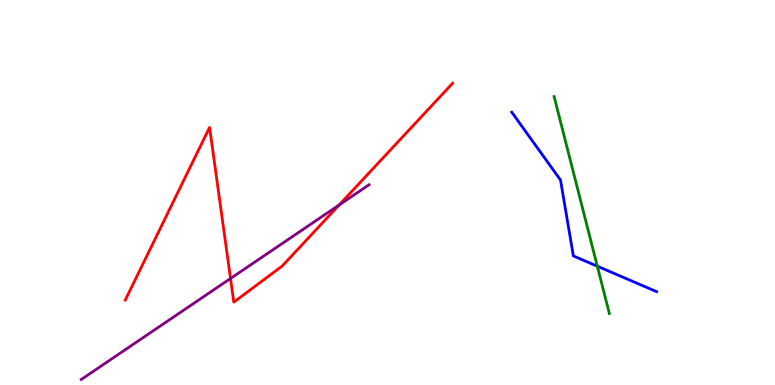[{'lines': ['blue', 'red'], 'intersections': []}, {'lines': ['green', 'red'], 'intersections': []}, {'lines': ['purple', 'red'], 'intersections': [{'x': 2.97, 'y': 2.77}, {'x': 4.38, 'y': 4.67}]}, {'lines': ['blue', 'green'], 'intersections': [{'x': 7.71, 'y': 3.09}]}, {'lines': ['blue', 'purple'], 'intersections': []}, {'lines': ['green', 'purple'], 'intersections': []}]